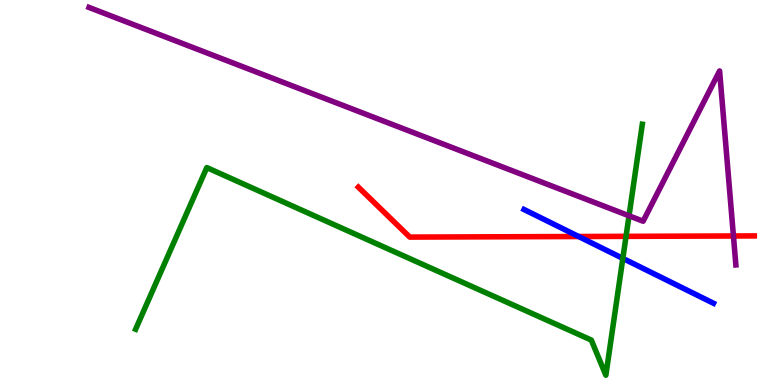[{'lines': ['blue', 'red'], 'intersections': [{'x': 7.47, 'y': 3.86}]}, {'lines': ['green', 'red'], 'intersections': [{'x': 8.08, 'y': 3.86}]}, {'lines': ['purple', 'red'], 'intersections': [{'x': 9.46, 'y': 3.87}]}, {'lines': ['blue', 'green'], 'intersections': [{'x': 8.04, 'y': 3.29}]}, {'lines': ['blue', 'purple'], 'intersections': []}, {'lines': ['green', 'purple'], 'intersections': [{'x': 8.12, 'y': 4.4}]}]